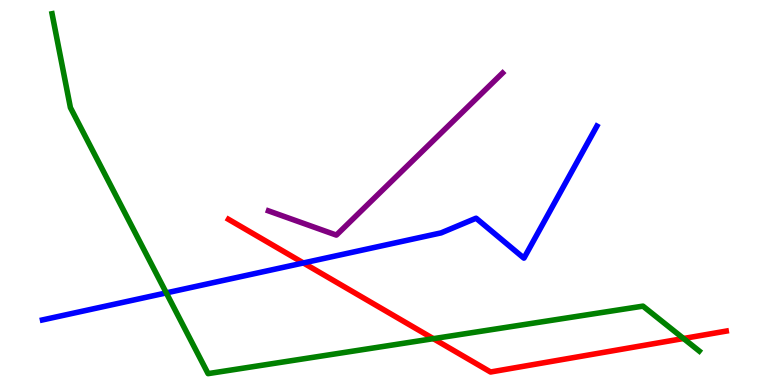[{'lines': ['blue', 'red'], 'intersections': [{'x': 3.91, 'y': 3.17}]}, {'lines': ['green', 'red'], 'intersections': [{'x': 5.59, 'y': 1.2}, {'x': 8.82, 'y': 1.21}]}, {'lines': ['purple', 'red'], 'intersections': []}, {'lines': ['blue', 'green'], 'intersections': [{'x': 2.15, 'y': 2.39}]}, {'lines': ['blue', 'purple'], 'intersections': []}, {'lines': ['green', 'purple'], 'intersections': []}]